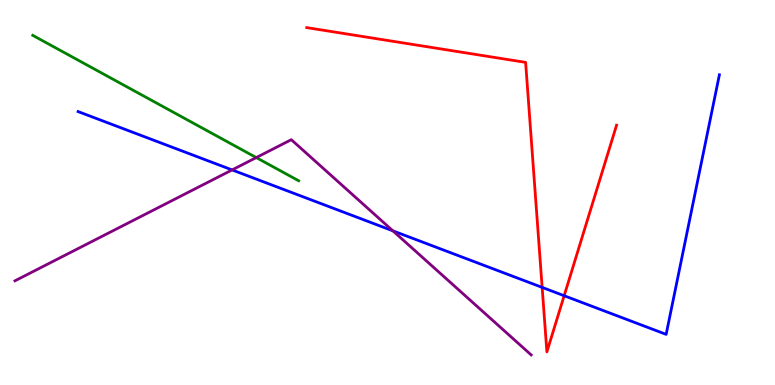[{'lines': ['blue', 'red'], 'intersections': [{'x': 7.0, 'y': 2.54}, {'x': 7.28, 'y': 2.32}]}, {'lines': ['green', 'red'], 'intersections': []}, {'lines': ['purple', 'red'], 'intersections': []}, {'lines': ['blue', 'green'], 'intersections': []}, {'lines': ['blue', 'purple'], 'intersections': [{'x': 2.99, 'y': 5.59}, {'x': 5.07, 'y': 4.0}]}, {'lines': ['green', 'purple'], 'intersections': [{'x': 3.31, 'y': 5.91}]}]